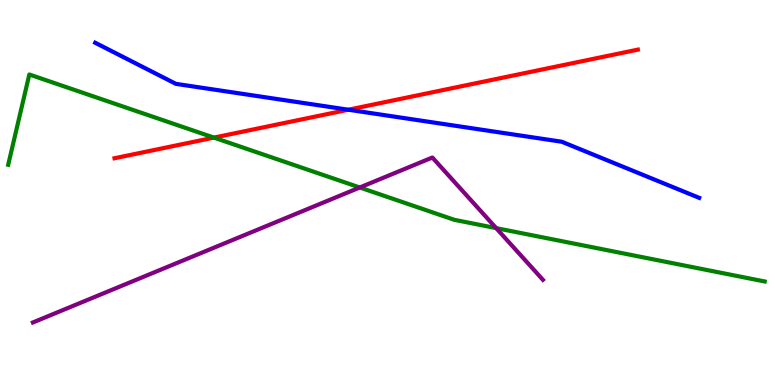[{'lines': ['blue', 'red'], 'intersections': [{'x': 4.49, 'y': 7.15}]}, {'lines': ['green', 'red'], 'intersections': [{'x': 2.76, 'y': 6.43}]}, {'lines': ['purple', 'red'], 'intersections': []}, {'lines': ['blue', 'green'], 'intersections': []}, {'lines': ['blue', 'purple'], 'intersections': []}, {'lines': ['green', 'purple'], 'intersections': [{'x': 4.64, 'y': 5.13}, {'x': 6.4, 'y': 4.07}]}]